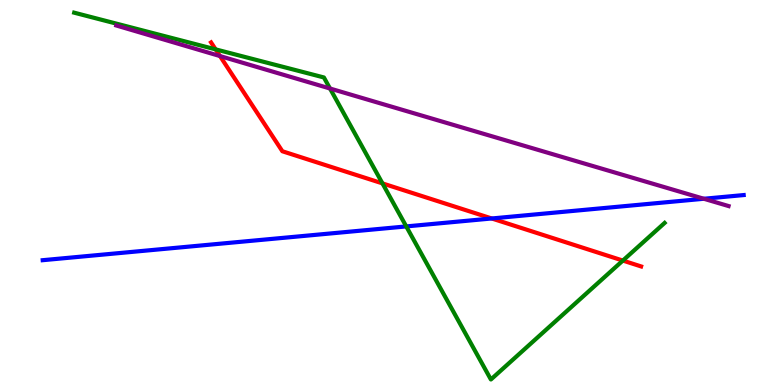[{'lines': ['blue', 'red'], 'intersections': [{'x': 6.34, 'y': 4.33}]}, {'lines': ['green', 'red'], 'intersections': [{'x': 2.78, 'y': 8.72}, {'x': 4.94, 'y': 5.24}, {'x': 8.04, 'y': 3.23}]}, {'lines': ['purple', 'red'], 'intersections': [{'x': 2.84, 'y': 8.54}]}, {'lines': ['blue', 'green'], 'intersections': [{'x': 5.24, 'y': 4.12}]}, {'lines': ['blue', 'purple'], 'intersections': [{'x': 9.08, 'y': 4.84}]}, {'lines': ['green', 'purple'], 'intersections': [{'x': 4.26, 'y': 7.7}]}]